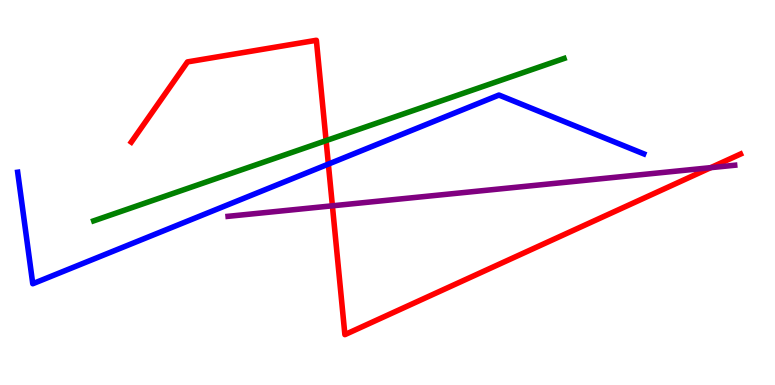[{'lines': ['blue', 'red'], 'intersections': [{'x': 4.24, 'y': 5.74}]}, {'lines': ['green', 'red'], 'intersections': [{'x': 4.21, 'y': 6.35}]}, {'lines': ['purple', 'red'], 'intersections': [{'x': 4.29, 'y': 4.65}, {'x': 9.17, 'y': 5.65}]}, {'lines': ['blue', 'green'], 'intersections': []}, {'lines': ['blue', 'purple'], 'intersections': []}, {'lines': ['green', 'purple'], 'intersections': []}]